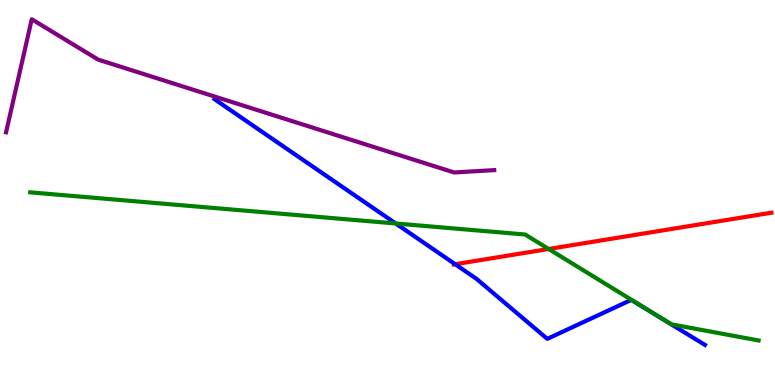[{'lines': ['blue', 'red'], 'intersections': [{'x': 5.87, 'y': 3.14}]}, {'lines': ['green', 'red'], 'intersections': [{'x': 7.08, 'y': 3.53}]}, {'lines': ['purple', 'red'], 'intersections': []}, {'lines': ['blue', 'green'], 'intersections': [{'x': 5.11, 'y': 4.19}]}, {'lines': ['blue', 'purple'], 'intersections': []}, {'lines': ['green', 'purple'], 'intersections': []}]